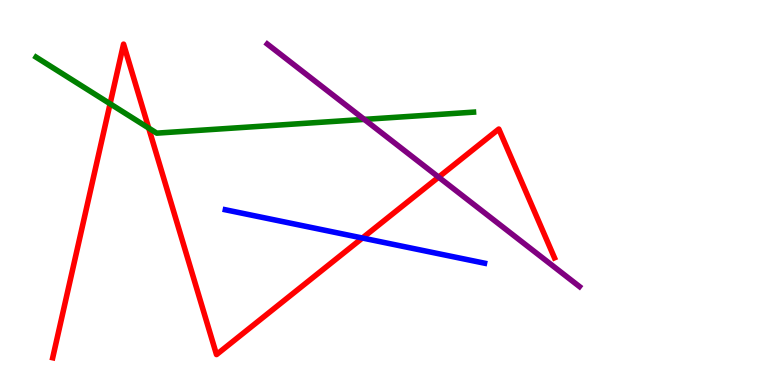[{'lines': ['blue', 'red'], 'intersections': [{'x': 4.68, 'y': 3.82}]}, {'lines': ['green', 'red'], 'intersections': [{'x': 1.42, 'y': 7.31}, {'x': 1.92, 'y': 6.67}]}, {'lines': ['purple', 'red'], 'intersections': [{'x': 5.66, 'y': 5.4}]}, {'lines': ['blue', 'green'], 'intersections': []}, {'lines': ['blue', 'purple'], 'intersections': []}, {'lines': ['green', 'purple'], 'intersections': [{'x': 4.7, 'y': 6.9}]}]